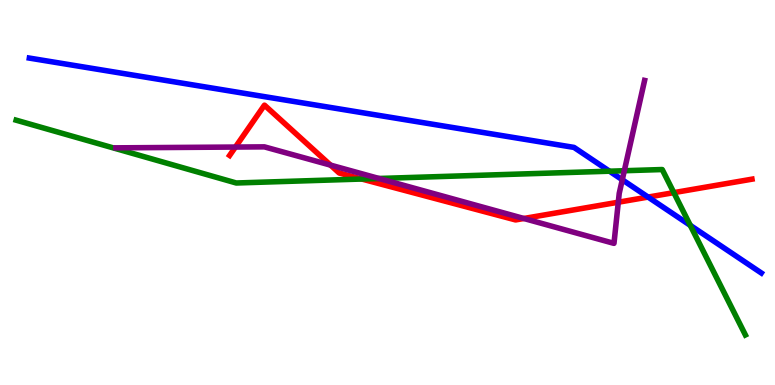[{'lines': ['blue', 'red'], 'intersections': [{'x': 8.36, 'y': 4.88}]}, {'lines': ['green', 'red'], 'intersections': [{'x': 4.67, 'y': 5.35}, {'x': 8.69, 'y': 5.0}]}, {'lines': ['purple', 'red'], 'intersections': [{'x': 3.04, 'y': 6.18}, {'x': 4.26, 'y': 5.71}, {'x': 6.76, 'y': 4.32}, {'x': 7.98, 'y': 4.75}]}, {'lines': ['blue', 'green'], 'intersections': [{'x': 7.86, 'y': 5.55}, {'x': 8.91, 'y': 4.15}]}, {'lines': ['blue', 'purple'], 'intersections': [{'x': 8.03, 'y': 5.33}]}, {'lines': ['green', 'purple'], 'intersections': [{'x': 4.89, 'y': 5.36}, {'x': 8.06, 'y': 5.57}]}]